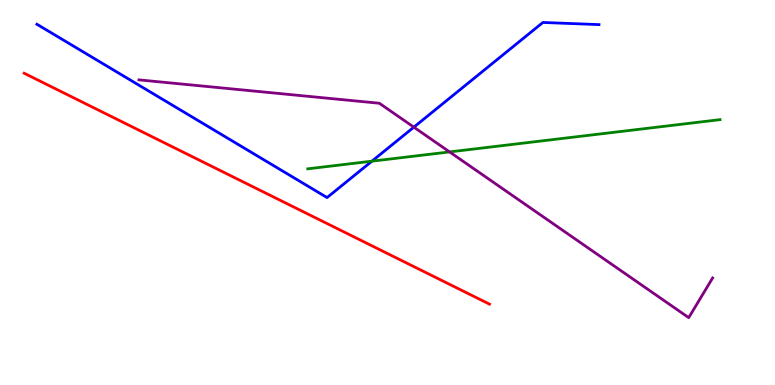[{'lines': ['blue', 'red'], 'intersections': []}, {'lines': ['green', 'red'], 'intersections': []}, {'lines': ['purple', 'red'], 'intersections': []}, {'lines': ['blue', 'green'], 'intersections': [{'x': 4.8, 'y': 5.81}]}, {'lines': ['blue', 'purple'], 'intersections': [{'x': 5.34, 'y': 6.7}]}, {'lines': ['green', 'purple'], 'intersections': [{'x': 5.8, 'y': 6.05}]}]